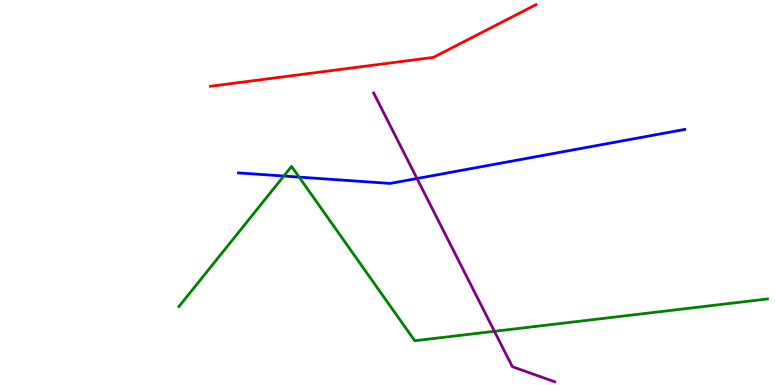[{'lines': ['blue', 'red'], 'intersections': []}, {'lines': ['green', 'red'], 'intersections': []}, {'lines': ['purple', 'red'], 'intersections': []}, {'lines': ['blue', 'green'], 'intersections': [{'x': 3.66, 'y': 5.43}, {'x': 3.86, 'y': 5.4}]}, {'lines': ['blue', 'purple'], 'intersections': [{'x': 5.38, 'y': 5.36}]}, {'lines': ['green', 'purple'], 'intersections': [{'x': 6.38, 'y': 1.39}]}]